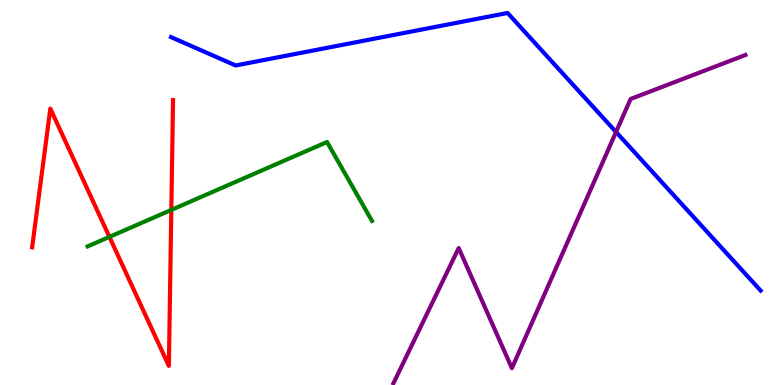[{'lines': ['blue', 'red'], 'intersections': []}, {'lines': ['green', 'red'], 'intersections': [{'x': 1.41, 'y': 3.85}, {'x': 2.21, 'y': 4.55}]}, {'lines': ['purple', 'red'], 'intersections': []}, {'lines': ['blue', 'green'], 'intersections': []}, {'lines': ['blue', 'purple'], 'intersections': [{'x': 7.95, 'y': 6.57}]}, {'lines': ['green', 'purple'], 'intersections': []}]